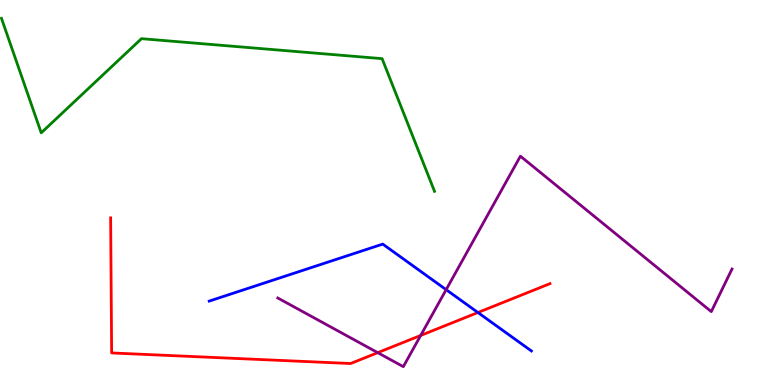[{'lines': ['blue', 'red'], 'intersections': [{'x': 6.17, 'y': 1.88}]}, {'lines': ['green', 'red'], 'intersections': []}, {'lines': ['purple', 'red'], 'intersections': [{'x': 4.87, 'y': 0.84}, {'x': 5.43, 'y': 1.29}]}, {'lines': ['blue', 'green'], 'intersections': []}, {'lines': ['blue', 'purple'], 'intersections': [{'x': 5.76, 'y': 2.48}]}, {'lines': ['green', 'purple'], 'intersections': []}]